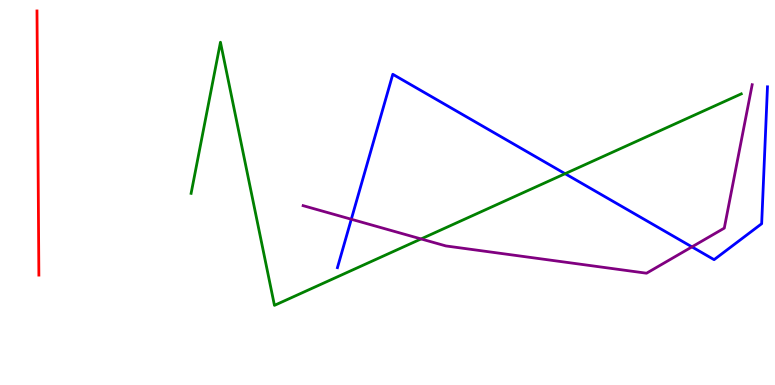[{'lines': ['blue', 'red'], 'intersections': []}, {'lines': ['green', 'red'], 'intersections': []}, {'lines': ['purple', 'red'], 'intersections': []}, {'lines': ['blue', 'green'], 'intersections': [{'x': 7.29, 'y': 5.49}]}, {'lines': ['blue', 'purple'], 'intersections': [{'x': 4.53, 'y': 4.31}, {'x': 8.93, 'y': 3.59}]}, {'lines': ['green', 'purple'], 'intersections': [{'x': 5.43, 'y': 3.79}]}]